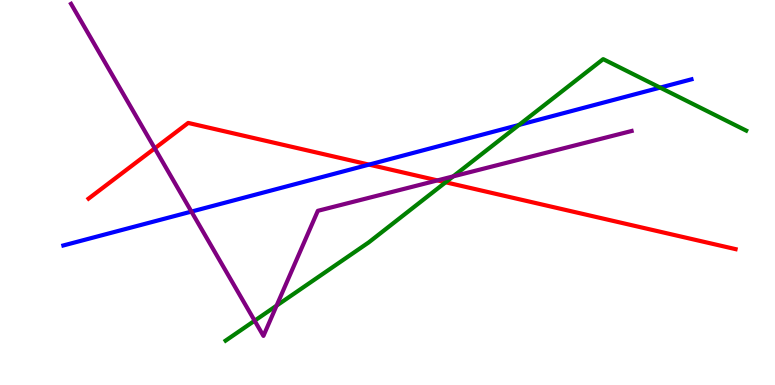[{'lines': ['blue', 'red'], 'intersections': [{'x': 4.76, 'y': 5.72}]}, {'lines': ['green', 'red'], 'intersections': [{'x': 5.75, 'y': 5.27}]}, {'lines': ['purple', 'red'], 'intersections': [{'x': 2.0, 'y': 6.15}, {'x': 5.64, 'y': 5.31}]}, {'lines': ['blue', 'green'], 'intersections': [{'x': 6.7, 'y': 6.75}, {'x': 8.52, 'y': 7.72}]}, {'lines': ['blue', 'purple'], 'intersections': [{'x': 2.47, 'y': 4.5}]}, {'lines': ['green', 'purple'], 'intersections': [{'x': 3.29, 'y': 1.67}, {'x': 3.57, 'y': 2.06}, {'x': 5.85, 'y': 5.42}]}]